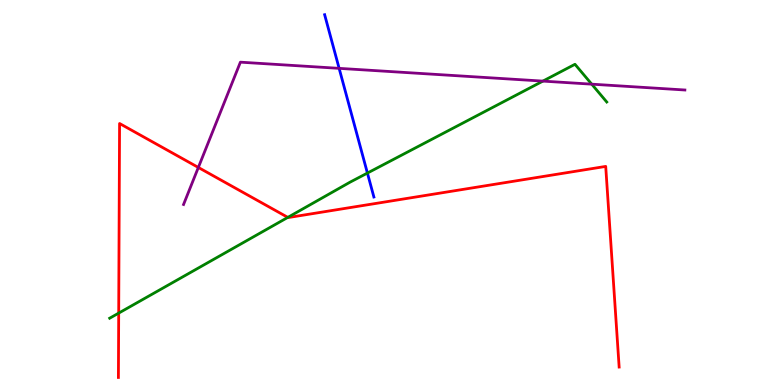[{'lines': ['blue', 'red'], 'intersections': []}, {'lines': ['green', 'red'], 'intersections': [{'x': 1.53, 'y': 1.87}, {'x': 3.71, 'y': 4.35}]}, {'lines': ['purple', 'red'], 'intersections': [{'x': 2.56, 'y': 5.65}]}, {'lines': ['blue', 'green'], 'intersections': [{'x': 4.74, 'y': 5.5}]}, {'lines': ['blue', 'purple'], 'intersections': [{'x': 4.38, 'y': 8.22}]}, {'lines': ['green', 'purple'], 'intersections': [{'x': 7.01, 'y': 7.89}, {'x': 7.64, 'y': 7.81}]}]